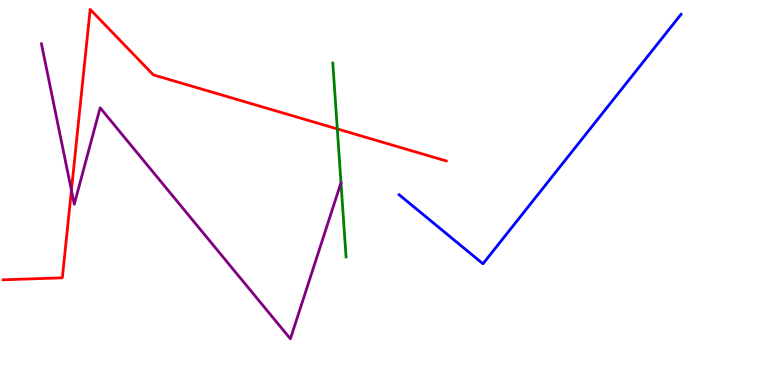[{'lines': ['blue', 'red'], 'intersections': []}, {'lines': ['green', 'red'], 'intersections': [{'x': 4.35, 'y': 6.65}]}, {'lines': ['purple', 'red'], 'intersections': [{'x': 0.921, 'y': 5.06}]}, {'lines': ['blue', 'green'], 'intersections': []}, {'lines': ['blue', 'purple'], 'intersections': []}, {'lines': ['green', 'purple'], 'intersections': []}]